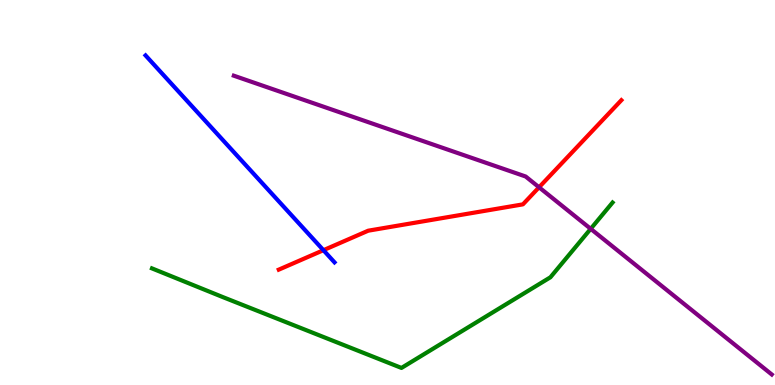[{'lines': ['blue', 'red'], 'intersections': [{'x': 4.17, 'y': 3.5}]}, {'lines': ['green', 'red'], 'intersections': []}, {'lines': ['purple', 'red'], 'intersections': [{'x': 6.96, 'y': 5.14}]}, {'lines': ['blue', 'green'], 'intersections': []}, {'lines': ['blue', 'purple'], 'intersections': []}, {'lines': ['green', 'purple'], 'intersections': [{'x': 7.62, 'y': 4.06}]}]